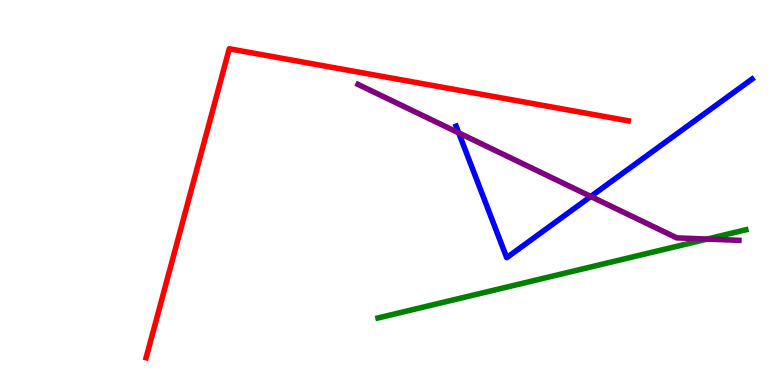[{'lines': ['blue', 'red'], 'intersections': []}, {'lines': ['green', 'red'], 'intersections': []}, {'lines': ['purple', 'red'], 'intersections': []}, {'lines': ['blue', 'green'], 'intersections': []}, {'lines': ['blue', 'purple'], 'intersections': [{'x': 5.92, 'y': 6.55}, {'x': 7.62, 'y': 4.9}]}, {'lines': ['green', 'purple'], 'intersections': [{'x': 9.12, 'y': 3.79}]}]